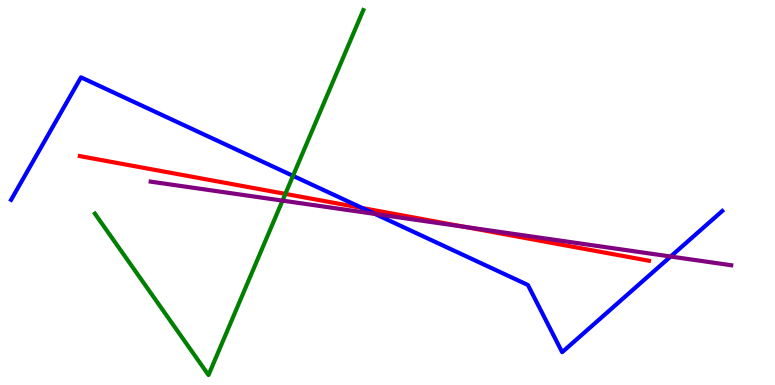[{'lines': ['blue', 'red'], 'intersections': [{'x': 4.67, 'y': 4.6}]}, {'lines': ['green', 'red'], 'intersections': [{'x': 3.68, 'y': 4.96}]}, {'lines': ['purple', 'red'], 'intersections': [{'x': 5.99, 'y': 4.11}]}, {'lines': ['blue', 'green'], 'intersections': [{'x': 3.78, 'y': 5.43}]}, {'lines': ['blue', 'purple'], 'intersections': [{'x': 4.84, 'y': 4.44}, {'x': 8.65, 'y': 3.34}]}, {'lines': ['green', 'purple'], 'intersections': [{'x': 3.65, 'y': 4.79}]}]